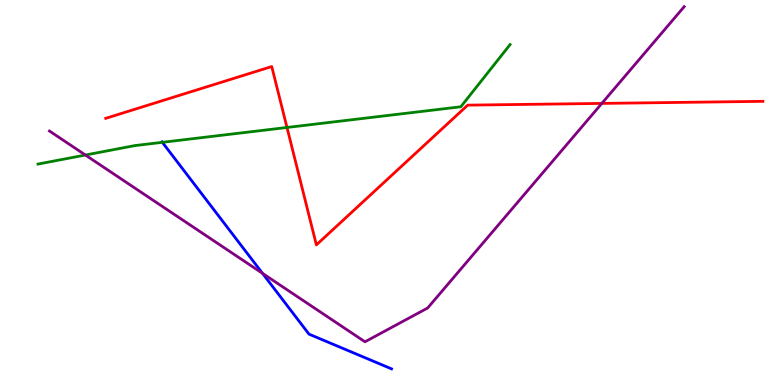[{'lines': ['blue', 'red'], 'intersections': []}, {'lines': ['green', 'red'], 'intersections': [{'x': 3.7, 'y': 6.69}]}, {'lines': ['purple', 'red'], 'intersections': [{'x': 7.77, 'y': 7.31}]}, {'lines': ['blue', 'green'], 'intersections': [{'x': 2.09, 'y': 6.3}]}, {'lines': ['blue', 'purple'], 'intersections': [{'x': 3.39, 'y': 2.9}]}, {'lines': ['green', 'purple'], 'intersections': [{'x': 1.1, 'y': 5.97}]}]